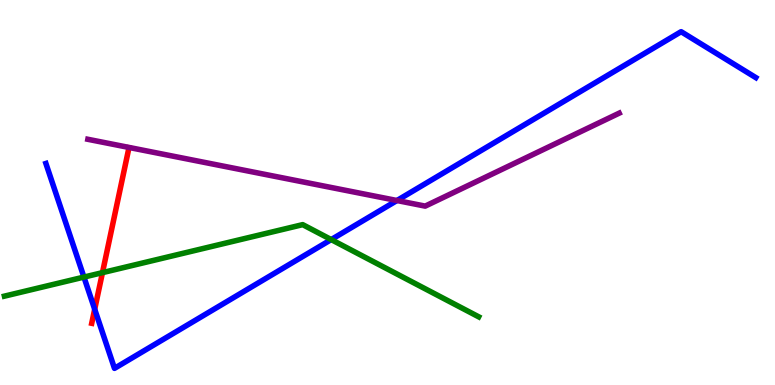[{'lines': ['blue', 'red'], 'intersections': [{'x': 1.22, 'y': 1.97}]}, {'lines': ['green', 'red'], 'intersections': [{'x': 1.32, 'y': 2.92}]}, {'lines': ['purple', 'red'], 'intersections': []}, {'lines': ['blue', 'green'], 'intersections': [{'x': 1.08, 'y': 2.8}, {'x': 4.27, 'y': 3.78}]}, {'lines': ['blue', 'purple'], 'intersections': [{'x': 5.12, 'y': 4.79}]}, {'lines': ['green', 'purple'], 'intersections': []}]